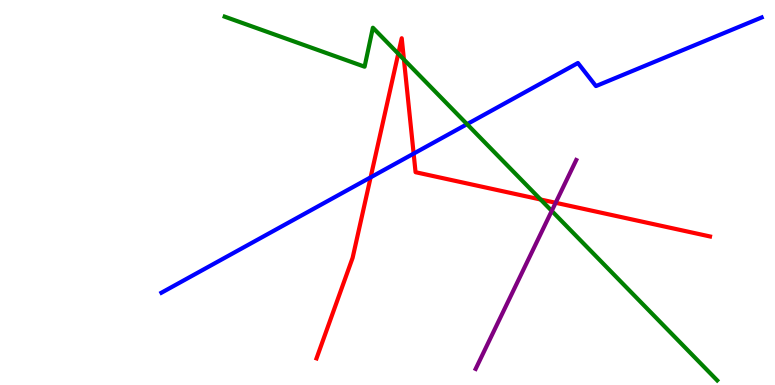[{'lines': ['blue', 'red'], 'intersections': [{'x': 4.78, 'y': 5.39}, {'x': 5.34, 'y': 6.01}]}, {'lines': ['green', 'red'], 'intersections': [{'x': 5.14, 'y': 8.6}, {'x': 5.21, 'y': 8.45}, {'x': 6.98, 'y': 4.82}]}, {'lines': ['purple', 'red'], 'intersections': [{'x': 7.17, 'y': 4.73}]}, {'lines': ['blue', 'green'], 'intersections': [{'x': 6.03, 'y': 6.77}]}, {'lines': ['blue', 'purple'], 'intersections': []}, {'lines': ['green', 'purple'], 'intersections': [{'x': 7.12, 'y': 4.52}]}]